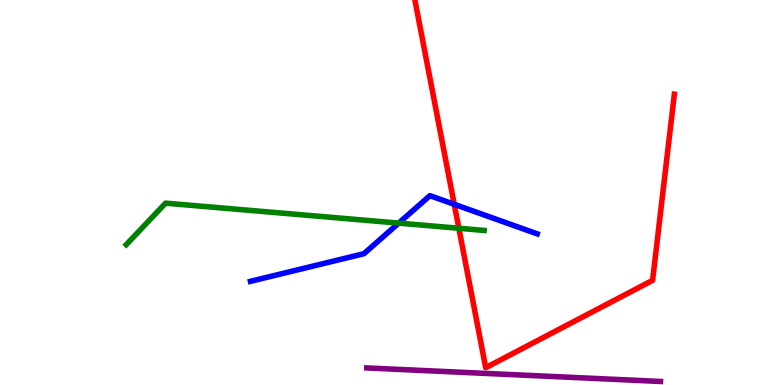[{'lines': ['blue', 'red'], 'intersections': [{'x': 5.86, 'y': 4.69}]}, {'lines': ['green', 'red'], 'intersections': [{'x': 5.92, 'y': 4.07}]}, {'lines': ['purple', 'red'], 'intersections': []}, {'lines': ['blue', 'green'], 'intersections': [{'x': 5.14, 'y': 4.2}]}, {'lines': ['blue', 'purple'], 'intersections': []}, {'lines': ['green', 'purple'], 'intersections': []}]